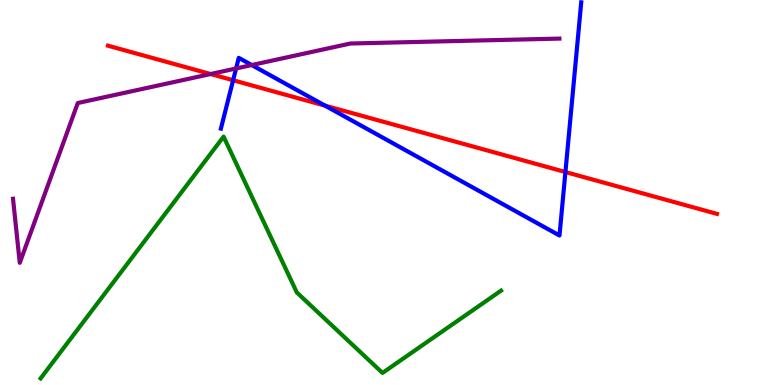[{'lines': ['blue', 'red'], 'intersections': [{'x': 3.01, 'y': 7.92}, {'x': 4.19, 'y': 7.26}, {'x': 7.3, 'y': 5.53}]}, {'lines': ['green', 'red'], 'intersections': []}, {'lines': ['purple', 'red'], 'intersections': [{'x': 2.72, 'y': 8.08}]}, {'lines': ['blue', 'green'], 'intersections': []}, {'lines': ['blue', 'purple'], 'intersections': [{'x': 3.05, 'y': 8.22}, {'x': 3.25, 'y': 8.31}]}, {'lines': ['green', 'purple'], 'intersections': []}]